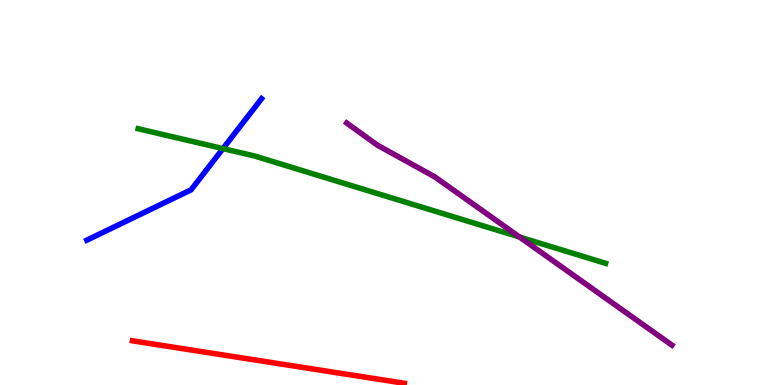[{'lines': ['blue', 'red'], 'intersections': []}, {'lines': ['green', 'red'], 'intersections': []}, {'lines': ['purple', 'red'], 'intersections': []}, {'lines': ['blue', 'green'], 'intersections': [{'x': 2.88, 'y': 6.14}]}, {'lines': ['blue', 'purple'], 'intersections': []}, {'lines': ['green', 'purple'], 'intersections': [{'x': 6.7, 'y': 3.84}]}]